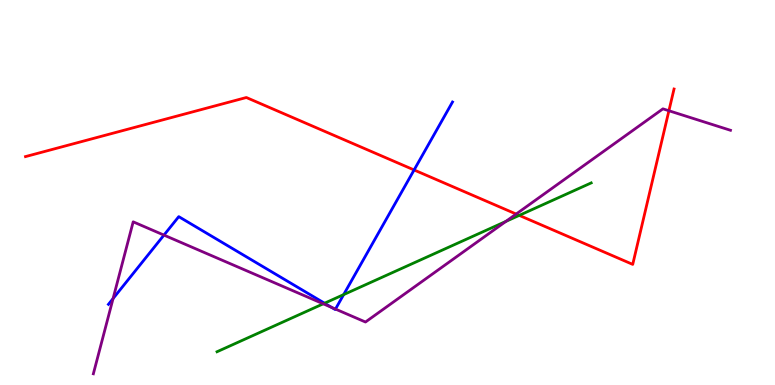[{'lines': ['blue', 'red'], 'intersections': [{'x': 5.34, 'y': 5.59}]}, {'lines': ['green', 'red'], 'intersections': [{'x': 6.7, 'y': 4.41}]}, {'lines': ['purple', 'red'], 'intersections': [{'x': 6.66, 'y': 4.44}, {'x': 8.63, 'y': 7.12}]}, {'lines': ['blue', 'green'], 'intersections': [{'x': 4.19, 'y': 2.12}, {'x': 4.43, 'y': 2.35}]}, {'lines': ['blue', 'purple'], 'intersections': [{'x': 1.46, 'y': 2.25}, {'x': 2.12, 'y': 3.89}, {'x': 4.28, 'y': 2.02}, {'x': 4.33, 'y': 1.97}]}, {'lines': ['green', 'purple'], 'intersections': [{'x': 4.17, 'y': 2.11}, {'x': 6.53, 'y': 4.25}]}]